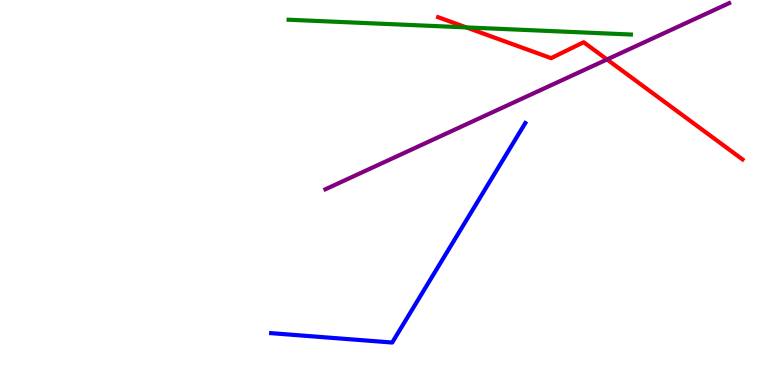[{'lines': ['blue', 'red'], 'intersections': []}, {'lines': ['green', 'red'], 'intersections': [{'x': 6.02, 'y': 9.29}]}, {'lines': ['purple', 'red'], 'intersections': [{'x': 7.83, 'y': 8.46}]}, {'lines': ['blue', 'green'], 'intersections': []}, {'lines': ['blue', 'purple'], 'intersections': []}, {'lines': ['green', 'purple'], 'intersections': []}]